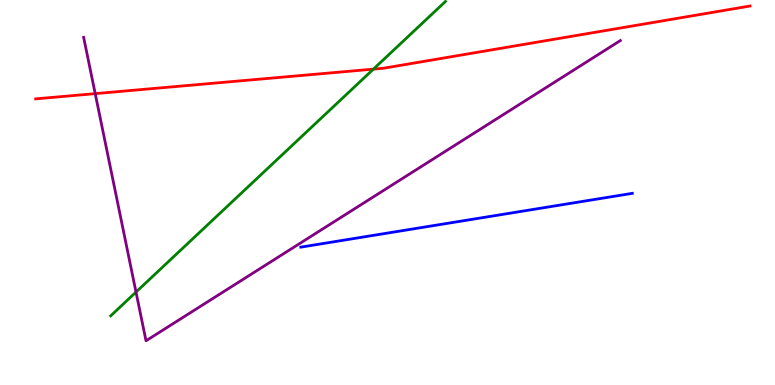[{'lines': ['blue', 'red'], 'intersections': []}, {'lines': ['green', 'red'], 'intersections': [{'x': 4.82, 'y': 8.2}]}, {'lines': ['purple', 'red'], 'intersections': [{'x': 1.23, 'y': 7.57}]}, {'lines': ['blue', 'green'], 'intersections': []}, {'lines': ['blue', 'purple'], 'intersections': []}, {'lines': ['green', 'purple'], 'intersections': [{'x': 1.75, 'y': 2.41}]}]